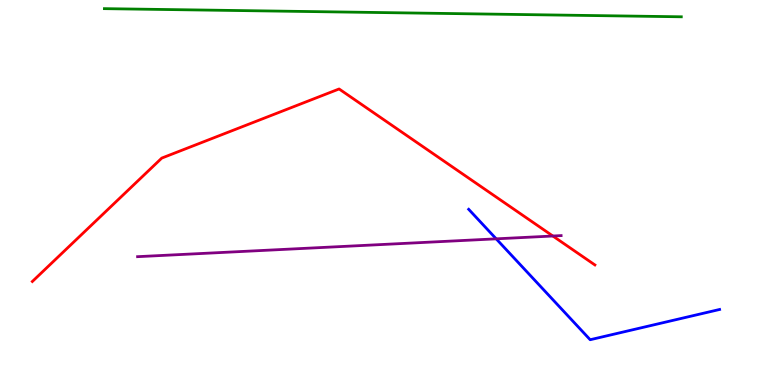[{'lines': ['blue', 'red'], 'intersections': []}, {'lines': ['green', 'red'], 'intersections': []}, {'lines': ['purple', 'red'], 'intersections': [{'x': 7.13, 'y': 3.87}]}, {'lines': ['blue', 'green'], 'intersections': []}, {'lines': ['blue', 'purple'], 'intersections': [{'x': 6.4, 'y': 3.8}]}, {'lines': ['green', 'purple'], 'intersections': []}]